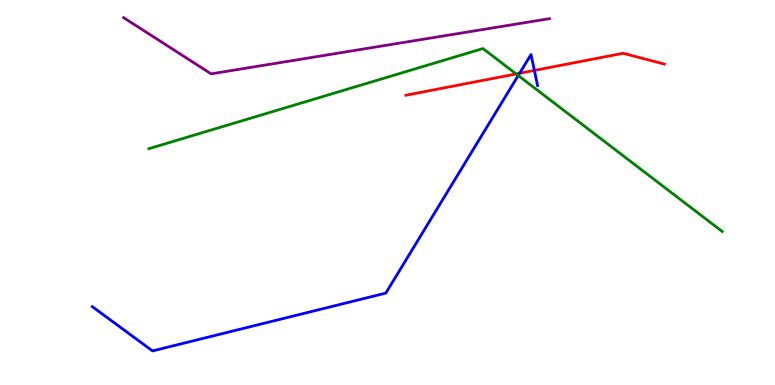[{'lines': ['blue', 'red'], 'intersections': [{'x': 6.7, 'y': 8.1}, {'x': 6.9, 'y': 8.17}]}, {'lines': ['green', 'red'], 'intersections': [{'x': 6.66, 'y': 8.08}]}, {'lines': ['purple', 'red'], 'intersections': []}, {'lines': ['blue', 'green'], 'intersections': [{'x': 6.69, 'y': 8.04}]}, {'lines': ['blue', 'purple'], 'intersections': []}, {'lines': ['green', 'purple'], 'intersections': []}]